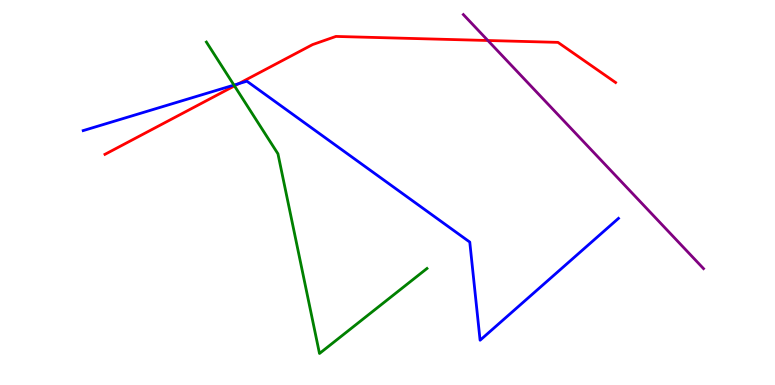[{'lines': ['blue', 'red'], 'intersections': [{'x': 3.08, 'y': 7.83}]}, {'lines': ['green', 'red'], 'intersections': [{'x': 3.03, 'y': 7.77}]}, {'lines': ['purple', 'red'], 'intersections': [{'x': 6.3, 'y': 8.95}]}, {'lines': ['blue', 'green'], 'intersections': [{'x': 3.02, 'y': 7.79}]}, {'lines': ['blue', 'purple'], 'intersections': []}, {'lines': ['green', 'purple'], 'intersections': []}]